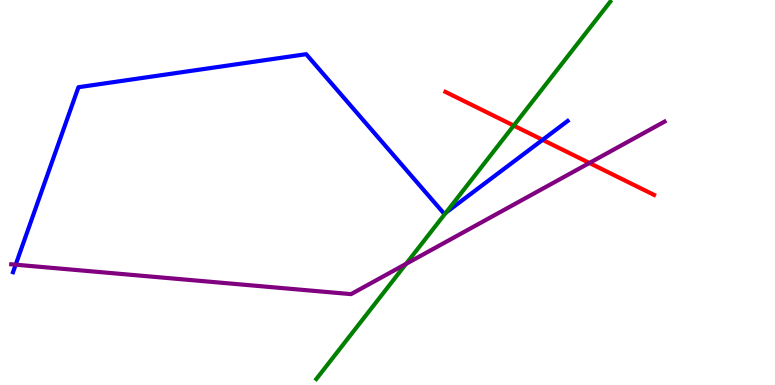[{'lines': ['blue', 'red'], 'intersections': [{'x': 7.0, 'y': 6.37}]}, {'lines': ['green', 'red'], 'intersections': [{'x': 6.63, 'y': 6.74}]}, {'lines': ['purple', 'red'], 'intersections': [{'x': 7.61, 'y': 5.77}]}, {'lines': ['blue', 'green'], 'intersections': [{'x': 5.75, 'y': 4.48}]}, {'lines': ['blue', 'purple'], 'intersections': [{'x': 0.202, 'y': 3.12}]}, {'lines': ['green', 'purple'], 'intersections': [{'x': 5.24, 'y': 3.15}]}]